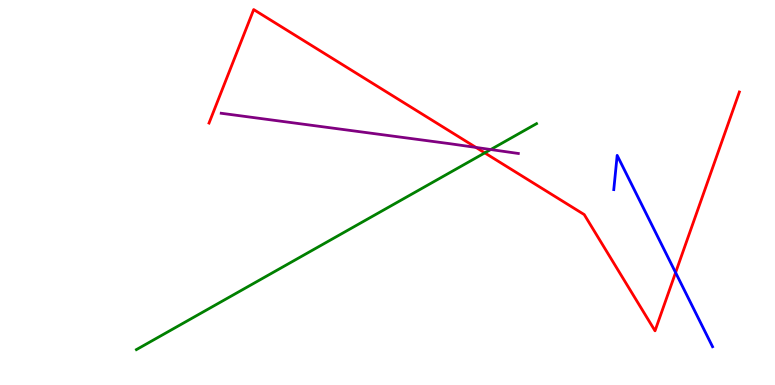[{'lines': ['blue', 'red'], 'intersections': [{'x': 8.72, 'y': 2.92}]}, {'lines': ['green', 'red'], 'intersections': [{'x': 6.26, 'y': 6.03}]}, {'lines': ['purple', 'red'], 'intersections': [{'x': 6.14, 'y': 6.17}]}, {'lines': ['blue', 'green'], 'intersections': []}, {'lines': ['blue', 'purple'], 'intersections': []}, {'lines': ['green', 'purple'], 'intersections': [{'x': 6.33, 'y': 6.12}]}]